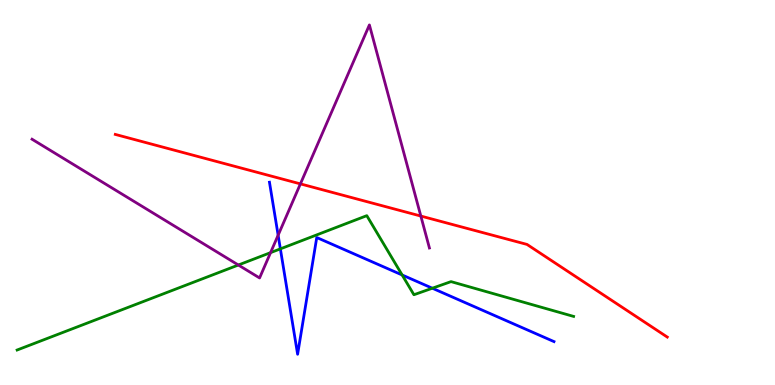[{'lines': ['blue', 'red'], 'intersections': []}, {'lines': ['green', 'red'], 'intersections': []}, {'lines': ['purple', 'red'], 'intersections': [{'x': 3.88, 'y': 5.22}, {'x': 5.43, 'y': 4.39}]}, {'lines': ['blue', 'green'], 'intersections': [{'x': 3.62, 'y': 3.54}, {'x': 5.19, 'y': 2.86}, {'x': 5.58, 'y': 2.51}]}, {'lines': ['blue', 'purple'], 'intersections': [{'x': 3.59, 'y': 3.89}]}, {'lines': ['green', 'purple'], 'intersections': [{'x': 3.08, 'y': 3.12}, {'x': 3.49, 'y': 3.44}]}]